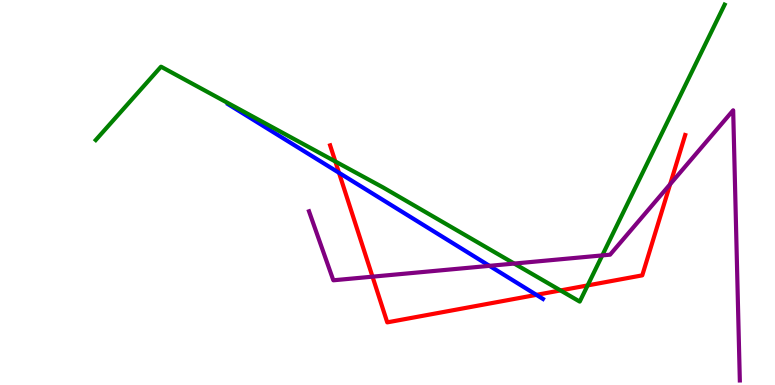[{'lines': ['blue', 'red'], 'intersections': [{'x': 4.37, 'y': 5.51}, {'x': 6.92, 'y': 2.34}]}, {'lines': ['green', 'red'], 'intersections': [{'x': 4.33, 'y': 5.81}, {'x': 7.23, 'y': 2.46}, {'x': 7.58, 'y': 2.59}]}, {'lines': ['purple', 'red'], 'intersections': [{'x': 4.81, 'y': 2.81}, {'x': 8.65, 'y': 5.22}]}, {'lines': ['blue', 'green'], 'intersections': []}, {'lines': ['blue', 'purple'], 'intersections': [{'x': 6.32, 'y': 3.09}]}, {'lines': ['green', 'purple'], 'intersections': [{'x': 6.63, 'y': 3.15}, {'x': 7.77, 'y': 3.37}]}]